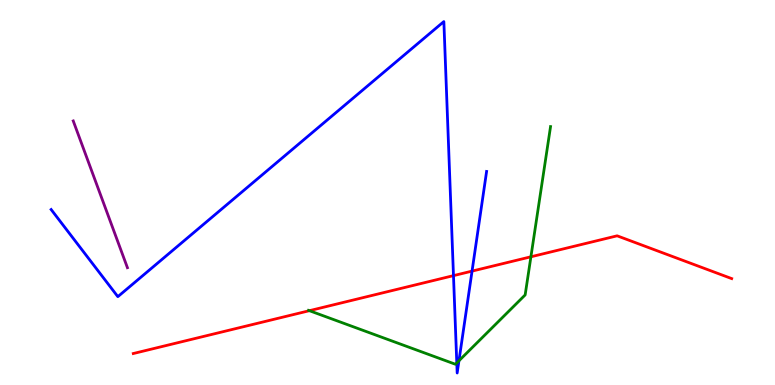[{'lines': ['blue', 'red'], 'intersections': [{'x': 5.85, 'y': 2.84}, {'x': 6.09, 'y': 2.96}]}, {'lines': ['green', 'red'], 'intersections': [{'x': 3.99, 'y': 1.93}, {'x': 6.85, 'y': 3.33}]}, {'lines': ['purple', 'red'], 'intersections': []}, {'lines': ['blue', 'green'], 'intersections': [{'x': 5.89, 'y': 0.574}, {'x': 5.92, 'y': 0.63}]}, {'lines': ['blue', 'purple'], 'intersections': []}, {'lines': ['green', 'purple'], 'intersections': []}]